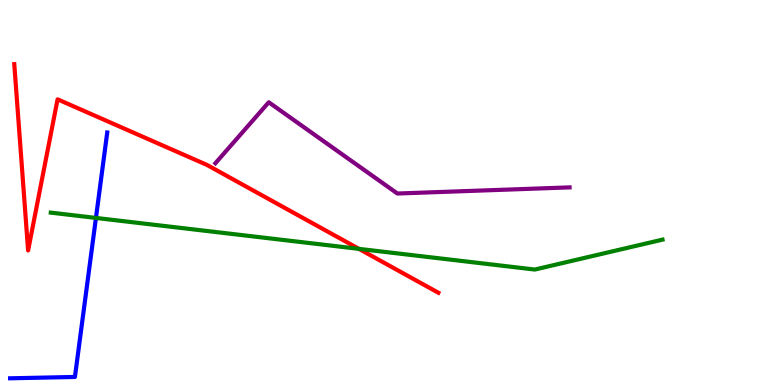[{'lines': ['blue', 'red'], 'intersections': []}, {'lines': ['green', 'red'], 'intersections': [{'x': 4.63, 'y': 3.54}]}, {'lines': ['purple', 'red'], 'intersections': []}, {'lines': ['blue', 'green'], 'intersections': [{'x': 1.24, 'y': 4.34}]}, {'lines': ['blue', 'purple'], 'intersections': []}, {'lines': ['green', 'purple'], 'intersections': []}]